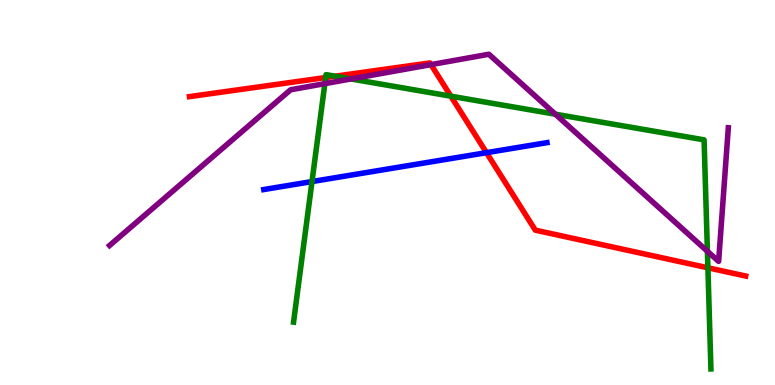[{'lines': ['blue', 'red'], 'intersections': [{'x': 6.28, 'y': 6.03}]}, {'lines': ['green', 'red'], 'intersections': [{'x': 4.2, 'y': 7.99}, {'x': 4.32, 'y': 8.02}, {'x': 5.82, 'y': 7.5}, {'x': 9.13, 'y': 3.04}]}, {'lines': ['purple', 'red'], 'intersections': [{'x': 5.56, 'y': 8.32}]}, {'lines': ['blue', 'green'], 'intersections': [{'x': 4.03, 'y': 5.28}]}, {'lines': ['blue', 'purple'], 'intersections': []}, {'lines': ['green', 'purple'], 'intersections': [{'x': 4.19, 'y': 7.83}, {'x': 4.53, 'y': 7.95}, {'x': 7.17, 'y': 7.03}, {'x': 9.13, 'y': 3.47}]}]